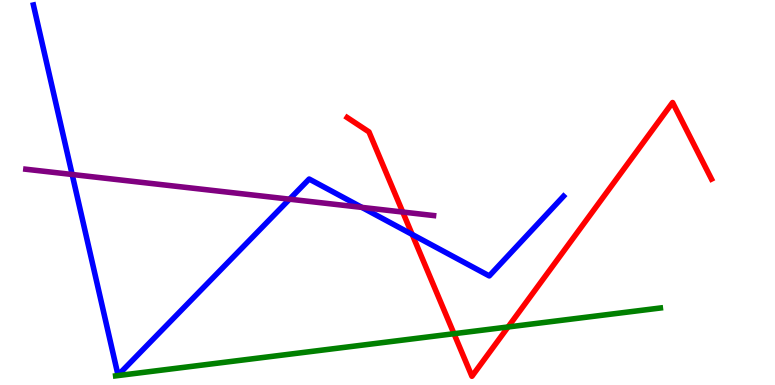[{'lines': ['blue', 'red'], 'intersections': [{'x': 5.32, 'y': 3.91}]}, {'lines': ['green', 'red'], 'intersections': [{'x': 5.86, 'y': 1.33}, {'x': 6.56, 'y': 1.51}]}, {'lines': ['purple', 'red'], 'intersections': [{'x': 5.2, 'y': 4.49}]}, {'lines': ['blue', 'green'], 'intersections': []}, {'lines': ['blue', 'purple'], 'intersections': [{'x': 0.931, 'y': 5.47}, {'x': 3.74, 'y': 4.83}, {'x': 4.67, 'y': 4.61}]}, {'lines': ['green', 'purple'], 'intersections': []}]